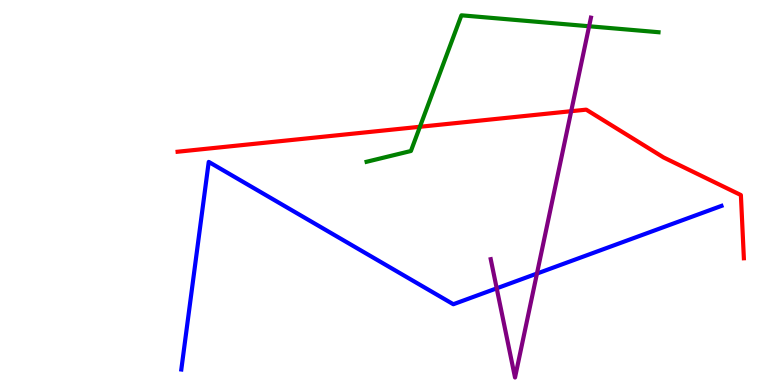[{'lines': ['blue', 'red'], 'intersections': []}, {'lines': ['green', 'red'], 'intersections': [{'x': 5.42, 'y': 6.71}]}, {'lines': ['purple', 'red'], 'intersections': [{'x': 7.37, 'y': 7.11}]}, {'lines': ['blue', 'green'], 'intersections': []}, {'lines': ['blue', 'purple'], 'intersections': [{'x': 6.41, 'y': 2.51}, {'x': 6.93, 'y': 2.89}]}, {'lines': ['green', 'purple'], 'intersections': [{'x': 7.6, 'y': 9.32}]}]